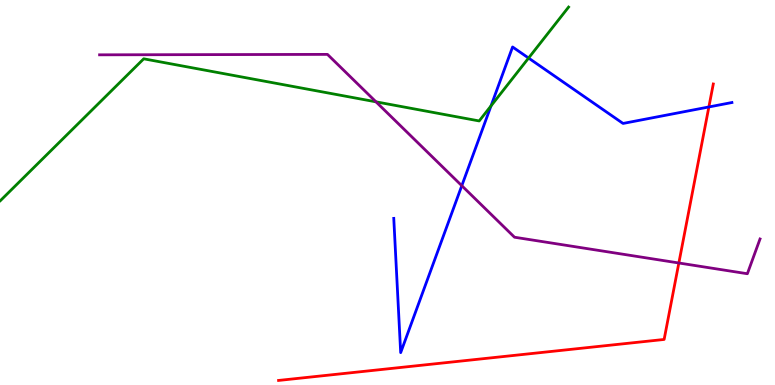[{'lines': ['blue', 'red'], 'intersections': [{'x': 9.15, 'y': 7.22}]}, {'lines': ['green', 'red'], 'intersections': []}, {'lines': ['purple', 'red'], 'intersections': [{'x': 8.76, 'y': 3.17}]}, {'lines': ['blue', 'green'], 'intersections': [{'x': 6.34, 'y': 7.25}, {'x': 6.82, 'y': 8.49}]}, {'lines': ['blue', 'purple'], 'intersections': [{'x': 5.96, 'y': 5.18}]}, {'lines': ['green', 'purple'], 'intersections': [{'x': 4.85, 'y': 7.35}]}]